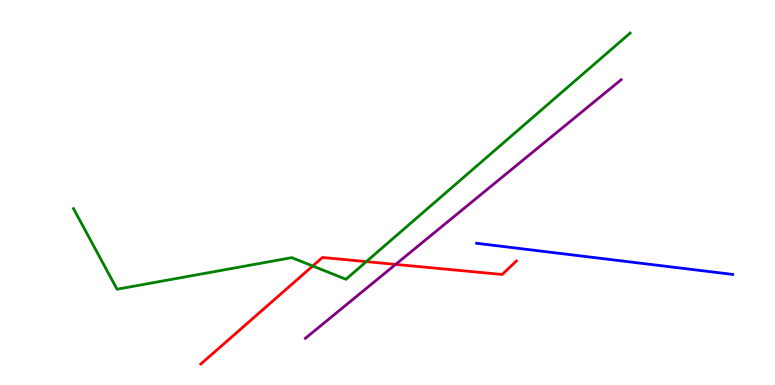[{'lines': ['blue', 'red'], 'intersections': []}, {'lines': ['green', 'red'], 'intersections': [{'x': 4.04, 'y': 3.09}, {'x': 4.73, 'y': 3.2}]}, {'lines': ['purple', 'red'], 'intersections': [{'x': 5.1, 'y': 3.13}]}, {'lines': ['blue', 'green'], 'intersections': []}, {'lines': ['blue', 'purple'], 'intersections': []}, {'lines': ['green', 'purple'], 'intersections': []}]